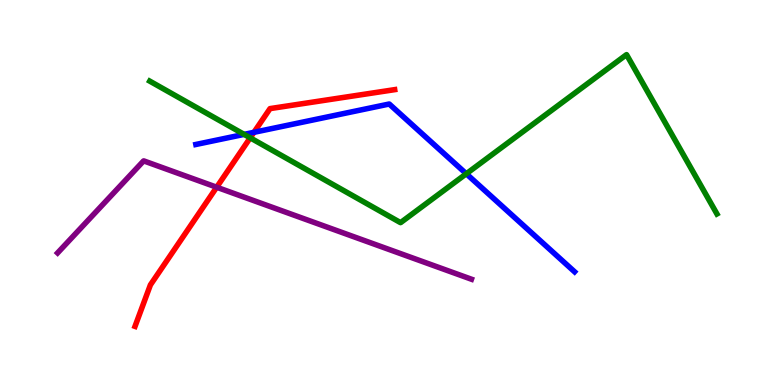[{'lines': ['blue', 'red'], 'intersections': [{'x': 3.28, 'y': 6.56}]}, {'lines': ['green', 'red'], 'intersections': [{'x': 3.23, 'y': 6.42}]}, {'lines': ['purple', 'red'], 'intersections': [{'x': 2.8, 'y': 5.14}]}, {'lines': ['blue', 'green'], 'intersections': [{'x': 3.15, 'y': 6.51}, {'x': 6.02, 'y': 5.49}]}, {'lines': ['blue', 'purple'], 'intersections': []}, {'lines': ['green', 'purple'], 'intersections': []}]